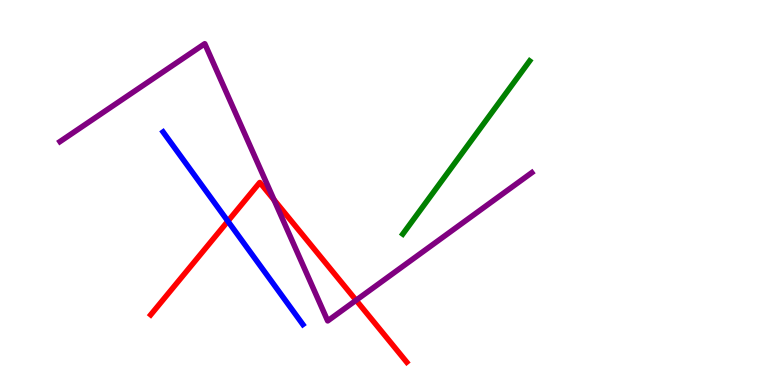[{'lines': ['blue', 'red'], 'intersections': [{'x': 2.94, 'y': 4.25}]}, {'lines': ['green', 'red'], 'intersections': []}, {'lines': ['purple', 'red'], 'intersections': [{'x': 3.54, 'y': 4.81}, {'x': 4.59, 'y': 2.2}]}, {'lines': ['blue', 'green'], 'intersections': []}, {'lines': ['blue', 'purple'], 'intersections': []}, {'lines': ['green', 'purple'], 'intersections': []}]